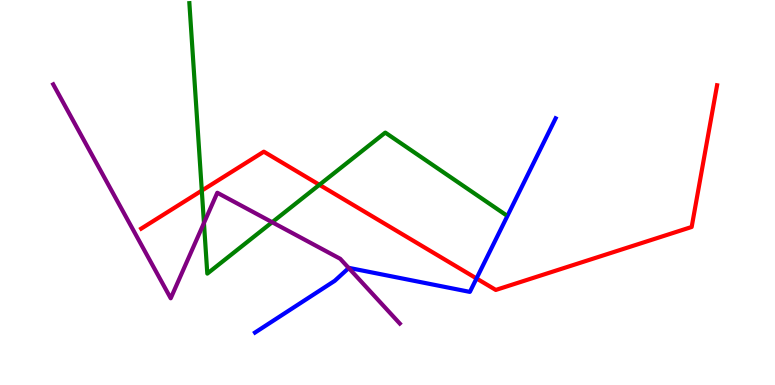[{'lines': ['blue', 'red'], 'intersections': [{'x': 6.15, 'y': 2.77}]}, {'lines': ['green', 'red'], 'intersections': [{'x': 2.6, 'y': 5.05}, {'x': 4.12, 'y': 5.2}]}, {'lines': ['purple', 'red'], 'intersections': []}, {'lines': ['blue', 'green'], 'intersections': []}, {'lines': ['blue', 'purple'], 'intersections': [{'x': 4.5, 'y': 3.04}]}, {'lines': ['green', 'purple'], 'intersections': [{'x': 2.63, 'y': 4.21}, {'x': 3.51, 'y': 4.23}]}]